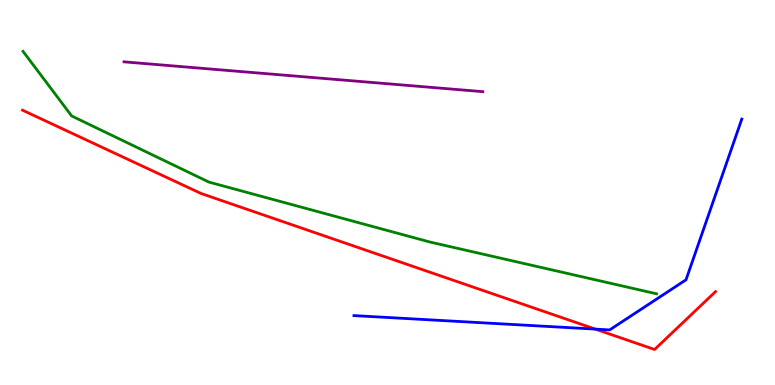[{'lines': ['blue', 'red'], 'intersections': [{'x': 7.68, 'y': 1.45}]}, {'lines': ['green', 'red'], 'intersections': []}, {'lines': ['purple', 'red'], 'intersections': []}, {'lines': ['blue', 'green'], 'intersections': []}, {'lines': ['blue', 'purple'], 'intersections': []}, {'lines': ['green', 'purple'], 'intersections': []}]